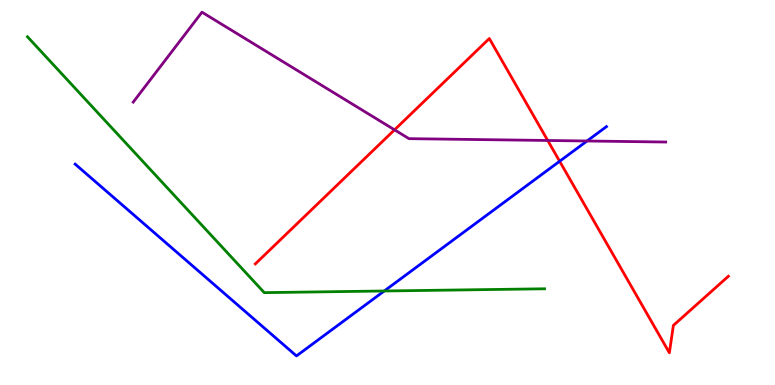[{'lines': ['blue', 'red'], 'intersections': [{'x': 7.22, 'y': 5.81}]}, {'lines': ['green', 'red'], 'intersections': []}, {'lines': ['purple', 'red'], 'intersections': [{'x': 5.09, 'y': 6.63}, {'x': 7.07, 'y': 6.35}]}, {'lines': ['blue', 'green'], 'intersections': [{'x': 4.96, 'y': 2.44}]}, {'lines': ['blue', 'purple'], 'intersections': [{'x': 7.57, 'y': 6.34}]}, {'lines': ['green', 'purple'], 'intersections': []}]